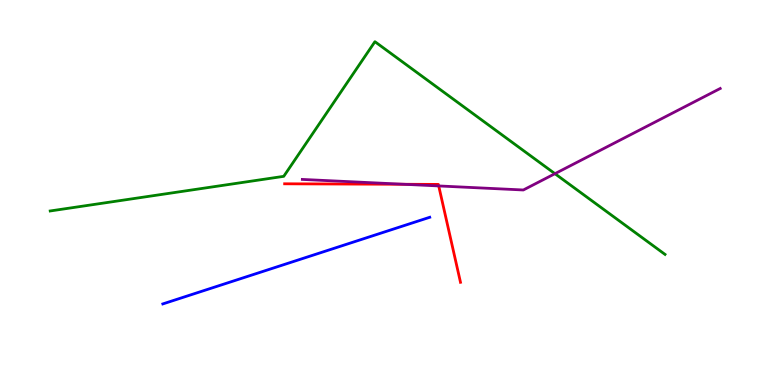[{'lines': ['blue', 'red'], 'intersections': []}, {'lines': ['green', 'red'], 'intersections': []}, {'lines': ['purple', 'red'], 'intersections': [{'x': 5.21, 'y': 5.21}, {'x': 5.66, 'y': 5.17}]}, {'lines': ['blue', 'green'], 'intersections': []}, {'lines': ['blue', 'purple'], 'intersections': []}, {'lines': ['green', 'purple'], 'intersections': [{'x': 7.16, 'y': 5.49}]}]